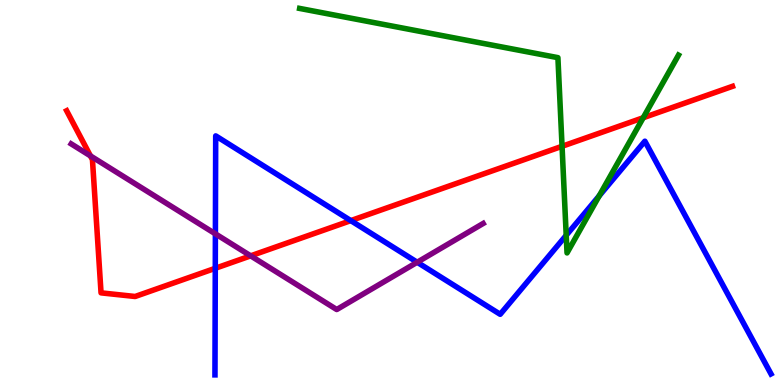[{'lines': ['blue', 'red'], 'intersections': [{'x': 2.78, 'y': 3.03}, {'x': 4.53, 'y': 4.27}]}, {'lines': ['green', 'red'], 'intersections': [{'x': 7.25, 'y': 6.2}, {'x': 8.3, 'y': 6.94}]}, {'lines': ['purple', 'red'], 'intersections': [{'x': 1.17, 'y': 5.95}, {'x': 3.23, 'y': 3.35}]}, {'lines': ['blue', 'green'], 'intersections': [{'x': 7.31, 'y': 3.89}, {'x': 7.73, 'y': 4.91}]}, {'lines': ['blue', 'purple'], 'intersections': [{'x': 2.78, 'y': 3.93}, {'x': 5.38, 'y': 3.19}]}, {'lines': ['green', 'purple'], 'intersections': []}]